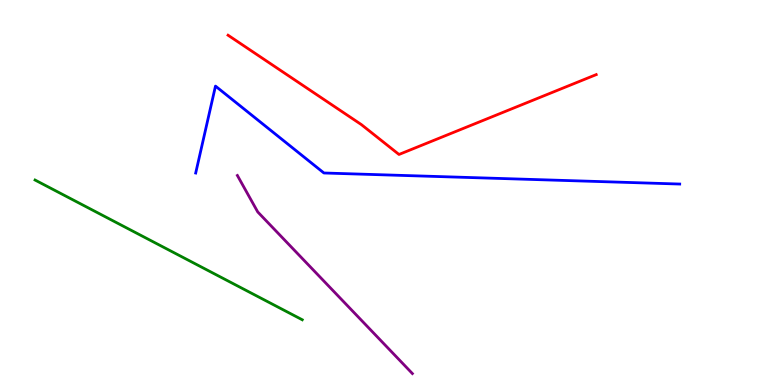[{'lines': ['blue', 'red'], 'intersections': []}, {'lines': ['green', 'red'], 'intersections': []}, {'lines': ['purple', 'red'], 'intersections': []}, {'lines': ['blue', 'green'], 'intersections': []}, {'lines': ['blue', 'purple'], 'intersections': []}, {'lines': ['green', 'purple'], 'intersections': []}]